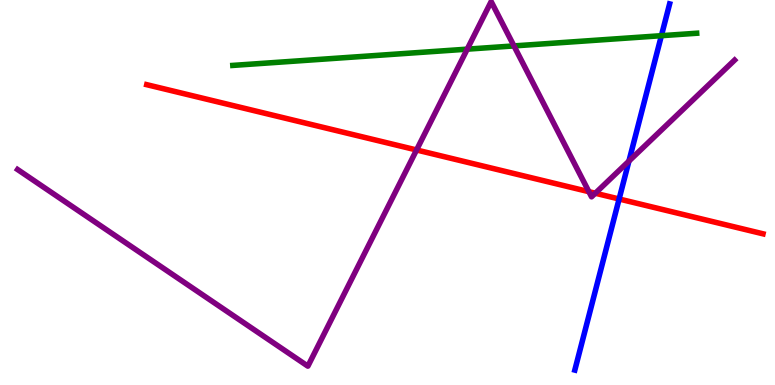[{'lines': ['blue', 'red'], 'intersections': [{'x': 7.99, 'y': 4.83}]}, {'lines': ['green', 'red'], 'intersections': []}, {'lines': ['purple', 'red'], 'intersections': [{'x': 5.37, 'y': 6.1}, {'x': 7.6, 'y': 5.02}, {'x': 7.68, 'y': 4.98}]}, {'lines': ['blue', 'green'], 'intersections': [{'x': 8.53, 'y': 9.07}]}, {'lines': ['blue', 'purple'], 'intersections': [{'x': 8.12, 'y': 5.82}]}, {'lines': ['green', 'purple'], 'intersections': [{'x': 6.03, 'y': 8.72}, {'x': 6.63, 'y': 8.81}]}]